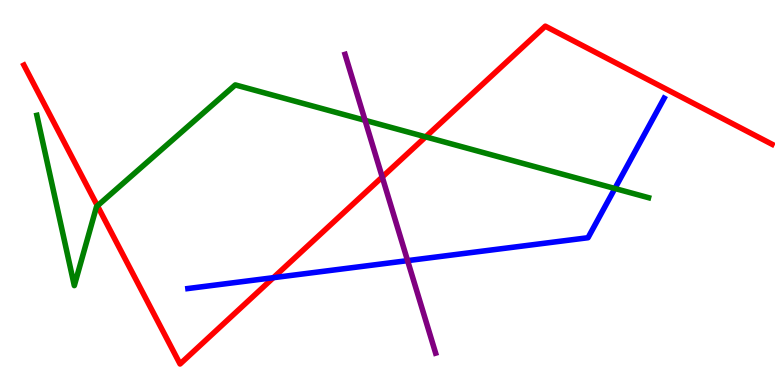[{'lines': ['blue', 'red'], 'intersections': [{'x': 3.53, 'y': 2.79}]}, {'lines': ['green', 'red'], 'intersections': [{'x': 1.26, 'y': 4.65}, {'x': 5.49, 'y': 6.45}]}, {'lines': ['purple', 'red'], 'intersections': [{'x': 4.93, 'y': 5.4}]}, {'lines': ['blue', 'green'], 'intersections': [{'x': 7.93, 'y': 5.1}]}, {'lines': ['blue', 'purple'], 'intersections': [{'x': 5.26, 'y': 3.23}]}, {'lines': ['green', 'purple'], 'intersections': [{'x': 4.71, 'y': 6.87}]}]